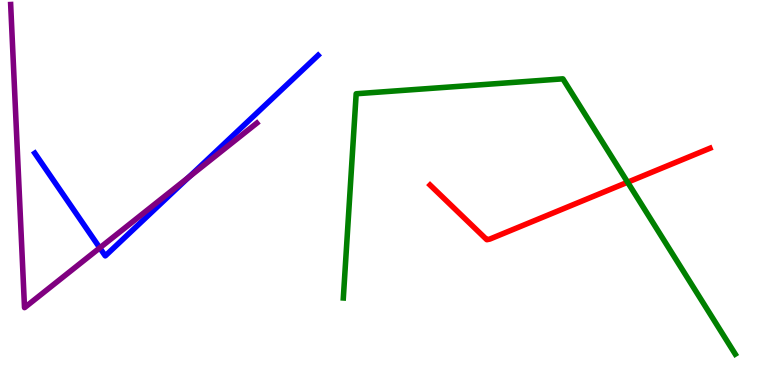[{'lines': ['blue', 'red'], 'intersections': []}, {'lines': ['green', 'red'], 'intersections': [{'x': 8.1, 'y': 5.27}]}, {'lines': ['purple', 'red'], 'intersections': []}, {'lines': ['blue', 'green'], 'intersections': []}, {'lines': ['blue', 'purple'], 'intersections': [{'x': 1.29, 'y': 3.56}, {'x': 2.44, 'y': 5.4}]}, {'lines': ['green', 'purple'], 'intersections': []}]